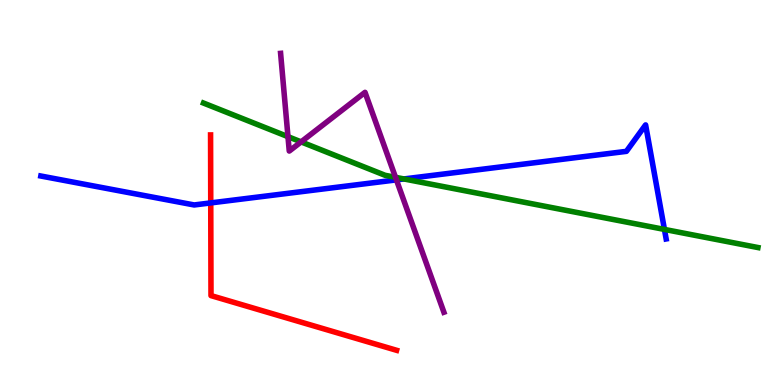[{'lines': ['blue', 'red'], 'intersections': [{'x': 2.72, 'y': 4.73}]}, {'lines': ['green', 'red'], 'intersections': []}, {'lines': ['purple', 'red'], 'intersections': []}, {'lines': ['blue', 'green'], 'intersections': [{'x': 5.21, 'y': 5.35}, {'x': 8.57, 'y': 4.04}]}, {'lines': ['blue', 'purple'], 'intersections': [{'x': 5.12, 'y': 5.33}]}, {'lines': ['green', 'purple'], 'intersections': [{'x': 3.72, 'y': 6.45}, {'x': 3.89, 'y': 6.31}, {'x': 5.1, 'y': 5.39}]}]